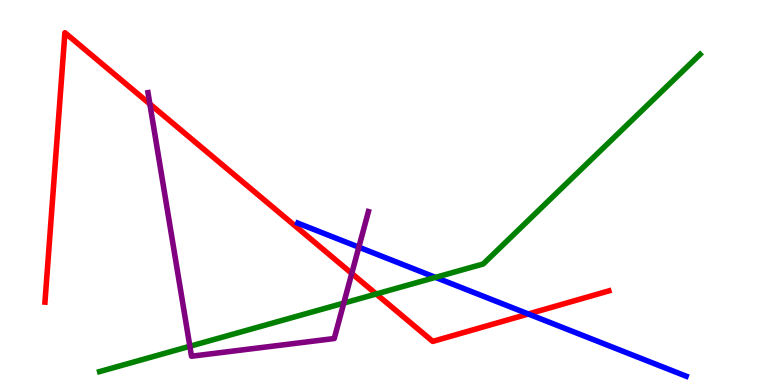[{'lines': ['blue', 'red'], 'intersections': [{'x': 6.82, 'y': 1.84}]}, {'lines': ['green', 'red'], 'intersections': [{'x': 4.85, 'y': 2.36}]}, {'lines': ['purple', 'red'], 'intersections': [{'x': 1.93, 'y': 7.3}, {'x': 4.54, 'y': 2.9}]}, {'lines': ['blue', 'green'], 'intersections': [{'x': 5.62, 'y': 2.8}]}, {'lines': ['blue', 'purple'], 'intersections': [{'x': 4.63, 'y': 3.58}]}, {'lines': ['green', 'purple'], 'intersections': [{'x': 2.45, 'y': 1.01}, {'x': 4.44, 'y': 2.13}]}]